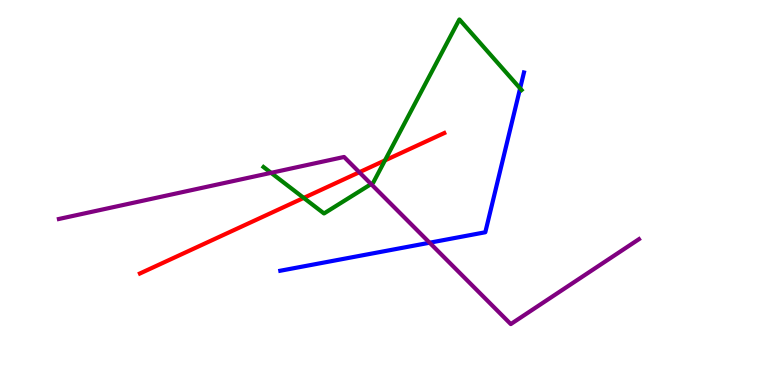[{'lines': ['blue', 'red'], 'intersections': []}, {'lines': ['green', 'red'], 'intersections': [{'x': 3.92, 'y': 4.86}, {'x': 4.97, 'y': 5.83}]}, {'lines': ['purple', 'red'], 'intersections': [{'x': 4.64, 'y': 5.53}]}, {'lines': ['blue', 'green'], 'intersections': [{'x': 6.71, 'y': 7.7}]}, {'lines': ['blue', 'purple'], 'intersections': [{'x': 5.54, 'y': 3.7}]}, {'lines': ['green', 'purple'], 'intersections': [{'x': 3.5, 'y': 5.51}, {'x': 4.79, 'y': 5.22}]}]